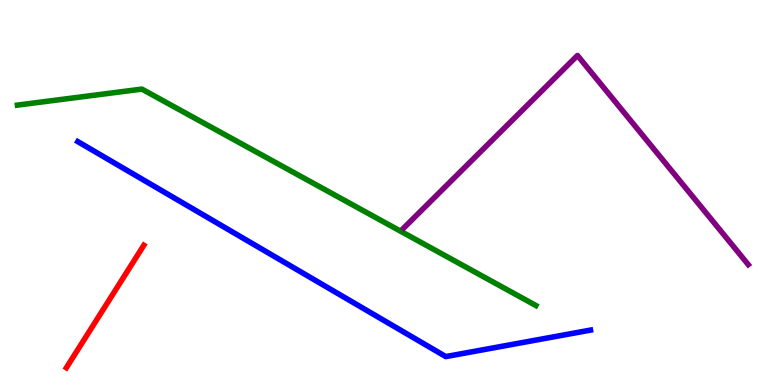[{'lines': ['blue', 'red'], 'intersections': []}, {'lines': ['green', 'red'], 'intersections': []}, {'lines': ['purple', 'red'], 'intersections': []}, {'lines': ['blue', 'green'], 'intersections': []}, {'lines': ['blue', 'purple'], 'intersections': []}, {'lines': ['green', 'purple'], 'intersections': []}]